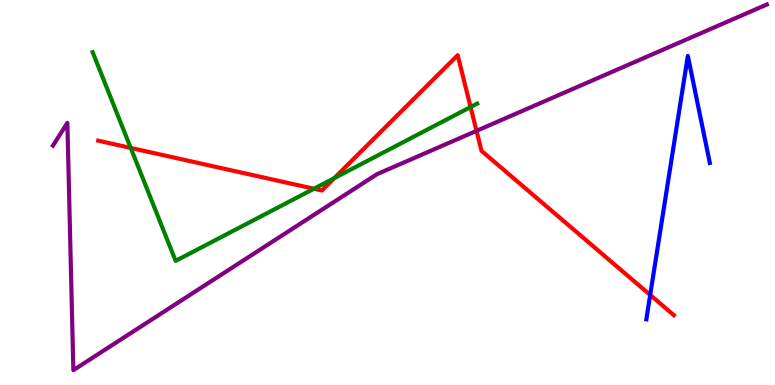[{'lines': ['blue', 'red'], 'intersections': [{'x': 8.39, 'y': 2.34}]}, {'lines': ['green', 'red'], 'intersections': [{'x': 1.69, 'y': 6.16}, {'x': 4.05, 'y': 5.1}, {'x': 4.31, 'y': 5.37}, {'x': 6.07, 'y': 7.22}]}, {'lines': ['purple', 'red'], 'intersections': [{'x': 6.15, 'y': 6.6}]}, {'lines': ['blue', 'green'], 'intersections': []}, {'lines': ['blue', 'purple'], 'intersections': []}, {'lines': ['green', 'purple'], 'intersections': []}]